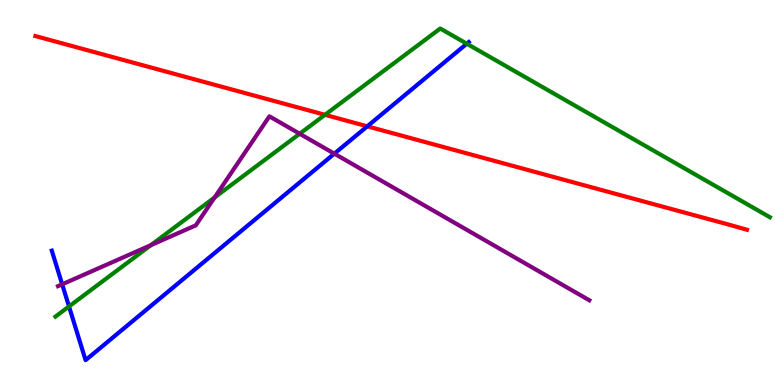[{'lines': ['blue', 'red'], 'intersections': [{'x': 4.74, 'y': 6.72}]}, {'lines': ['green', 'red'], 'intersections': [{'x': 4.19, 'y': 7.02}]}, {'lines': ['purple', 'red'], 'intersections': []}, {'lines': ['blue', 'green'], 'intersections': [{'x': 0.89, 'y': 2.04}, {'x': 6.02, 'y': 8.86}]}, {'lines': ['blue', 'purple'], 'intersections': [{'x': 0.802, 'y': 2.62}, {'x': 4.31, 'y': 6.01}]}, {'lines': ['green', 'purple'], 'intersections': [{'x': 1.95, 'y': 3.63}, {'x': 2.77, 'y': 4.87}, {'x': 3.87, 'y': 6.53}]}]